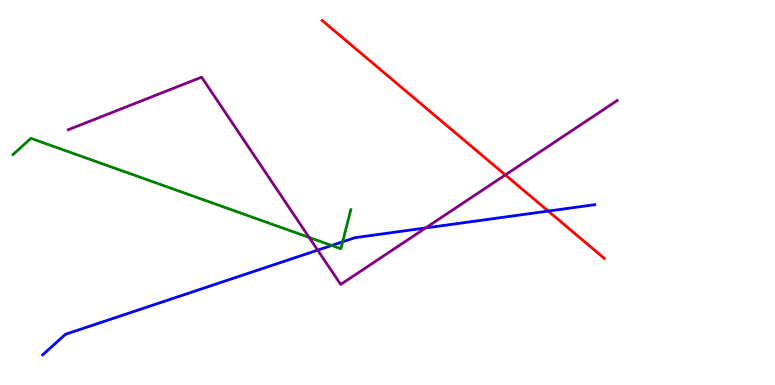[{'lines': ['blue', 'red'], 'intersections': [{'x': 7.07, 'y': 4.52}]}, {'lines': ['green', 'red'], 'intersections': []}, {'lines': ['purple', 'red'], 'intersections': [{'x': 6.52, 'y': 5.46}]}, {'lines': ['blue', 'green'], 'intersections': [{'x': 4.28, 'y': 3.62}, {'x': 4.42, 'y': 3.72}]}, {'lines': ['blue', 'purple'], 'intersections': [{'x': 4.1, 'y': 3.5}, {'x': 5.49, 'y': 4.08}]}, {'lines': ['green', 'purple'], 'intersections': [{'x': 3.99, 'y': 3.83}]}]